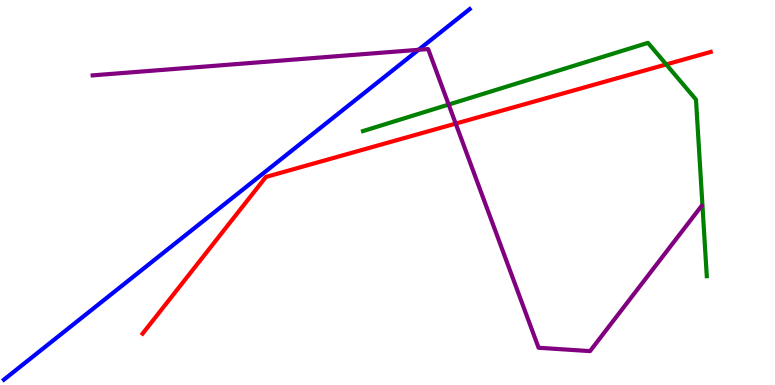[{'lines': ['blue', 'red'], 'intersections': []}, {'lines': ['green', 'red'], 'intersections': [{'x': 8.6, 'y': 8.33}]}, {'lines': ['purple', 'red'], 'intersections': [{'x': 5.88, 'y': 6.79}]}, {'lines': ['blue', 'green'], 'intersections': []}, {'lines': ['blue', 'purple'], 'intersections': [{'x': 5.4, 'y': 8.71}]}, {'lines': ['green', 'purple'], 'intersections': [{'x': 5.79, 'y': 7.28}]}]